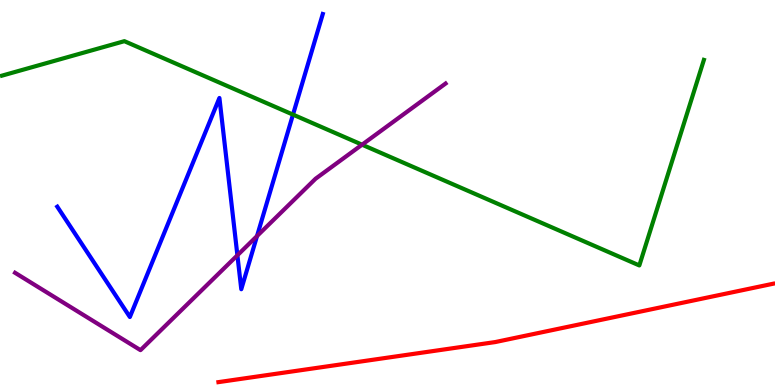[{'lines': ['blue', 'red'], 'intersections': []}, {'lines': ['green', 'red'], 'intersections': []}, {'lines': ['purple', 'red'], 'intersections': []}, {'lines': ['blue', 'green'], 'intersections': [{'x': 3.78, 'y': 7.02}]}, {'lines': ['blue', 'purple'], 'intersections': [{'x': 3.06, 'y': 3.37}, {'x': 3.32, 'y': 3.87}]}, {'lines': ['green', 'purple'], 'intersections': [{'x': 4.67, 'y': 6.24}]}]